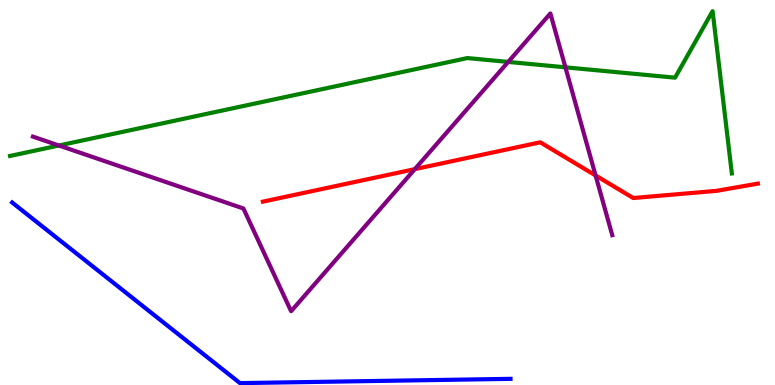[{'lines': ['blue', 'red'], 'intersections': []}, {'lines': ['green', 'red'], 'intersections': []}, {'lines': ['purple', 'red'], 'intersections': [{'x': 5.35, 'y': 5.61}, {'x': 7.69, 'y': 5.44}]}, {'lines': ['blue', 'green'], 'intersections': []}, {'lines': ['blue', 'purple'], 'intersections': []}, {'lines': ['green', 'purple'], 'intersections': [{'x': 0.76, 'y': 6.22}, {'x': 6.56, 'y': 8.39}, {'x': 7.3, 'y': 8.25}]}]